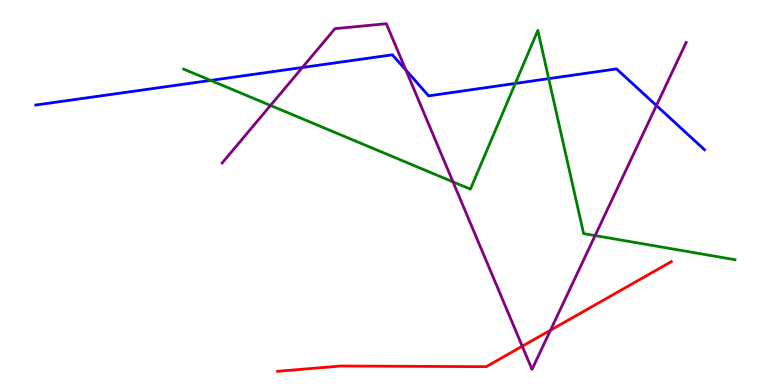[{'lines': ['blue', 'red'], 'intersections': []}, {'lines': ['green', 'red'], 'intersections': []}, {'lines': ['purple', 'red'], 'intersections': [{'x': 6.74, 'y': 1.01}, {'x': 7.1, 'y': 1.42}]}, {'lines': ['blue', 'green'], 'intersections': [{'x': 2.72, 'y': 7.91}, {'x': 6.65, 'y': 7.83}, {'x': 7.08, 'y': 7.96}]}, {'lines': ['blue', 'purple'], 'intersections': [{'x': 3.9, 'y': 8.25}, {'x': 5.24, 'y': 8.18}, {'x': 8.47, 'y': 7.26}]}, {'lines': ['green', 'purple'], 'intersections': [{'x': 3.49, 'y': 7.26}, {'x': 5.84, 'y': 5.28}, {'x': 7.68, 'y': 3.88}]}]